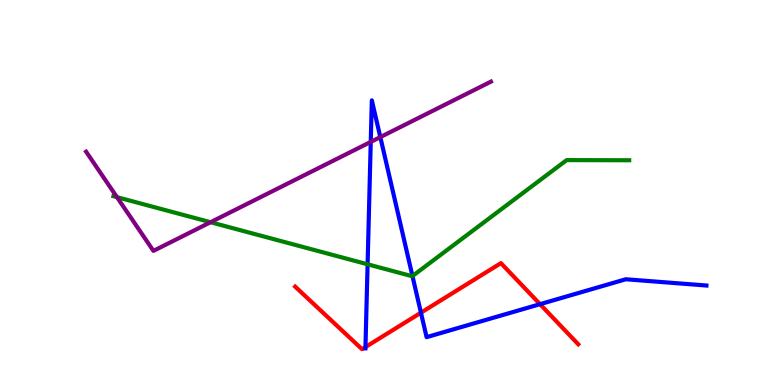[{'lines': ['blue', 'red'], 'intersections': [{'x': 4.72, 'y': 0.986}, {'x': 5.43, 'y': 1.88}, {'x': 6.97, 'y': 2.1}]}, {'lines': ['green', 'red'], 'intersections': []}, {'lines': ['purple', 'red'], 'intersections': []}, {'lines': ['blue', 'green'], 'intersections': [{'x': 4.74, 'y': 3.14}, {'x': 5.32, 'y': 2.83}]}, {'lines': ['blue', 'purple'], 'intersections': [{'x': 4.78, 'y': 6.31}, {'x': 4.91, 'y': 6.44}]}, {'lines': ['green', 'purple'], 'intersections': [{'x': 1.51, 'y': 4.88}, {'x': 2.72, 'y': 4.23}]}]